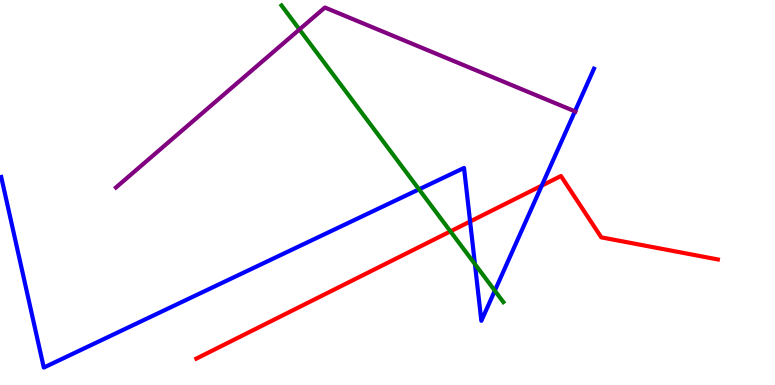[{'lines': ['blue', 'red'], 'intersections': [{'x': 6.07, 'y': 4.25}, {'x': 6.99, 'y': 5.18}]}, {'lines': ['green', 'red'], 'intersections': [{'x': 5.81, 'y': 3.99}]}, {'lines': ['purple', 'red'], 'intersections': []}, {'lines': ['blue', 'green'], 'intersections': [{'x': 5.41, 'y': 5.08}, {'x': 6.13, 'y': 3.14}, {'x': 6.38, 'y': 2.45}]}, {'lines': ['blue', 'purple'], 'intersections': [{'x': 7.42, 'y': 7.11}]}, {'lines': ['green', 'purple'], 'intersections': [{'x': 3.86, 'y': 9.23}]}]